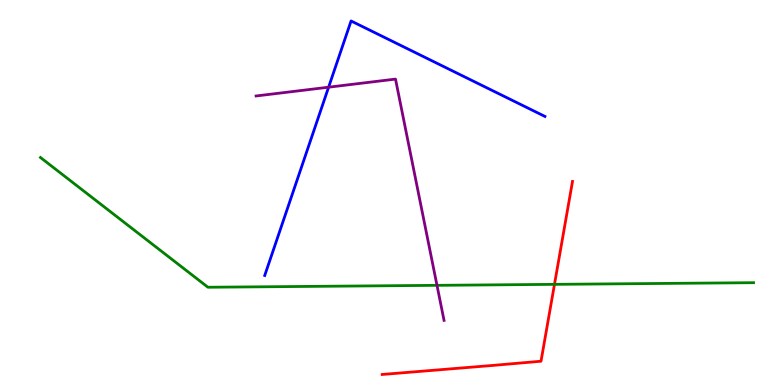[{'lines': ['blue', 'red'], 'intersections': []}, {'lines': ['green', 'red'], 'intersections': [{'x': 7.15, 'y': 2.61}]}, {'lines': ['purple', 'red'], 'intersections': []}, {'lines': ['blue', 'green'], 'intersections': []}, {'lines': ['blue', 'purple'], 'intersections': [{'x': 4.24, 'y': 7.74}]}, {'lines': ['green', 'purple'], 'intersections': [{'x': 5.64, 'y': 2.59}]}]